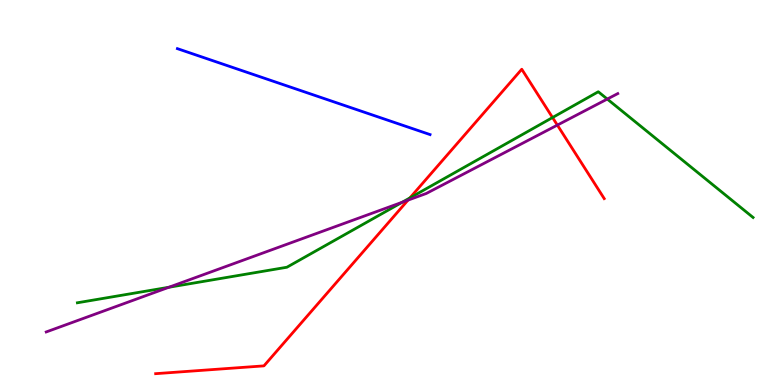[{'lines': ['blue', 'red'], 'intersections': []}, {'lines': ['green', 'red'], 'intersections': [{'x': 5.29, 'y': 4.86}, {'x': 7.13, 'y': 6.95}]}, {'lines': ['purple', 'red'], 'intersections': [{'x': 5.26, 'y': 4.8}, {'x': 7.19, 'y': 6.75}]}, {'lines': ['blue', 'green'], 'intersections': []}, {'lines': ['blue', 'purple'], 'intersections': []}, {'lines': ['green', 'purple'], 'intersections': [{'x': 2.18, 'y': 2.54}, {'x': 5.19, 'y': 4.75}, {'x': 7.84, 'y': 7.43}]}]